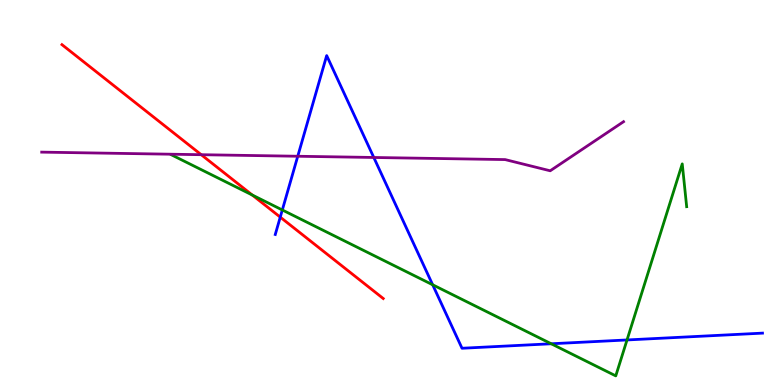[{'lines': ['blue', 'red'], 'intersections': [{'x': 3.62, 'y': 4.36}]}, {'lines': ['green', 'red'], 'intersections': [{'x': 3.26, 'y': 4.93}]}, {'lines': ['purple', 'red'], 'intersections': [{'x': 2.6, 'y': 5.98}]}, {'lines': ['blue', 'green'], 'intersections': [{'x': 3.64, 'y': 4.55}, {'x': 5.58, 'y': 2.6}, {'x': 7.11, 'y': 1.07}, {'x': 8.09, 'y': 1.17}]}, {'lines': ['blue', 'purple'], 'intersections': [{'x': 3.84, 'y': 5.94}, {'x': 4.82, 'y': 5.91}]}, {'lines': ['green', 'purple'], 'intersections': []}]